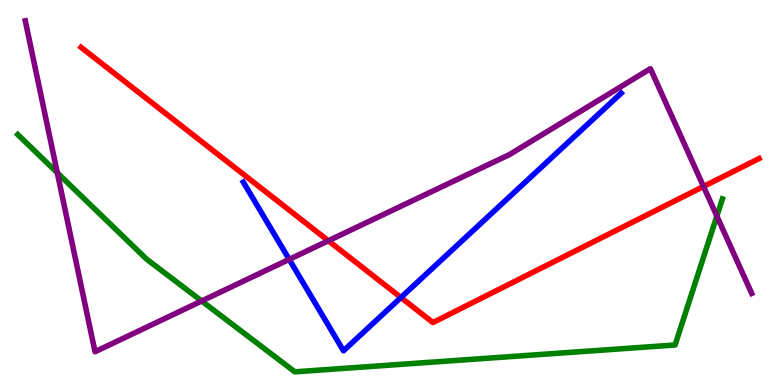[{'lines': ['blue', 'red'], 'intersections': [{'x': 5.17, 'y': 2.27}]}, {'lines': ['green', 'red'], 'intersections': []}, {'lines': ['purple', 'red'], 'intersections': [{'x': 4.24, 'y': 3.75}, {'x': 9.08, 'y': 5.16}]}, {'lines': ['blue', 'green'], 'intersections': []}, {'lines': ['blue', 'purple'], 'intersections': [{'x': 3.73, 'y': 3.26}]}, {'lines': ['green', 'purple'], 'intersections': [{'x': 0.739, 'y': 5.51}, {'x': 2.6, 'y': 2.18}, {'x': 9.25, 'y': 4.39}]}]